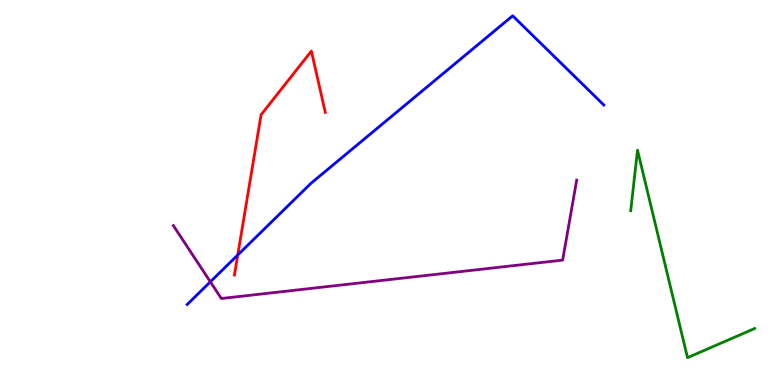[{'lines': ['blue', 'red'], 'intersections': [{'x': 3.07, 'y': 3.38}]}, {'lines': ['green', 'red'], 'intersections': []}, {'lines': ['purple', 'red'], 'intersections': []}, {'lines': ['blue', 'green'], 'intersections': []}, {'lines': ['blue', 'purple'], 'intersections': [{'x': 2.71, 'y': 2.68}]}, {'lines': ['green', 'purple'], 'intersections': []}]